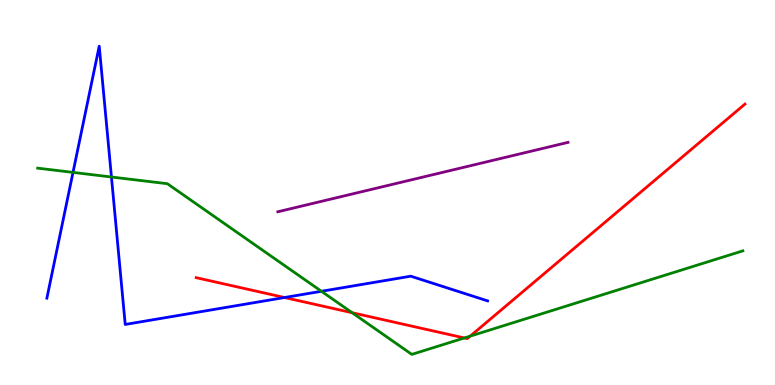[{'lines': ['blue', 'red'], 'intersections': [{'x': 3.67, 'y': 2.27}]}, {'lines': ['green', 'red'], 'intersections': [{'x': 4.54, 'y': 1.88}, {'x': 5.99, 'y': 1.22}, {'x': 6.07, 'y': 1.27}]}, {'lines': ['purple', 'red'], 'intersections': []}, {'lines': ['blue', 'green'], 'intersections': [{'x': 0.942, 'y': 5.52}, {'x': 1.44, 'y': 5.4}, {'x': 4.15, 'y': 2.43}]}, {'lines': ['blue', 'purple'], 'intersections': []}, {'lines': ['green', 'purple'], 'intersections': []}]